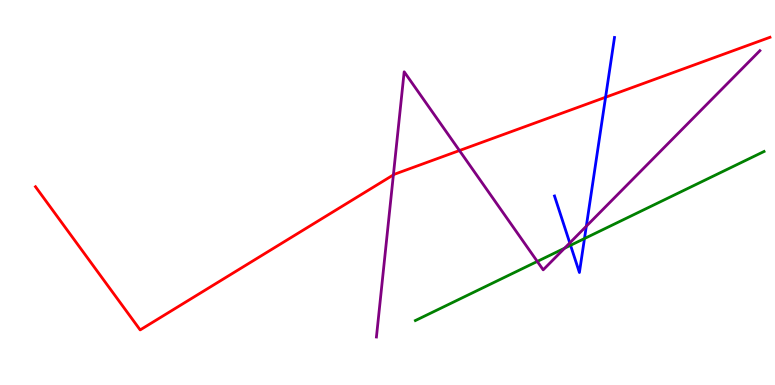[{'lines': ['blue', 'red'], 'intersections': [{'x': 7.81, 'y': 7.47}]}, {'lines': ['green', 'red'], 'intersections': []}, {'lines': ['purple', 'red'], 'intersections': [{'x': 5.08, 'y': 5.46}, {'x': 5.93, 'y': 6.09}]}, {'lines': ['blue', 'green'], 'intersections': [{'x': 7.36, 'y': 3.63}, {'x': 7.54, 'y': 3.8}]}, {'lines': ['blue', 'purple'], 'intersections': [{'x': 7.35, 'y': 3.69}, {'x': 7.57, 'y': 4.12}]}, {'lines': ['green', 'purple'], 'intersections': [{'x': 6.93, 'y': 3.21}, {'x': 7.29, 'y': 3.55}]}]